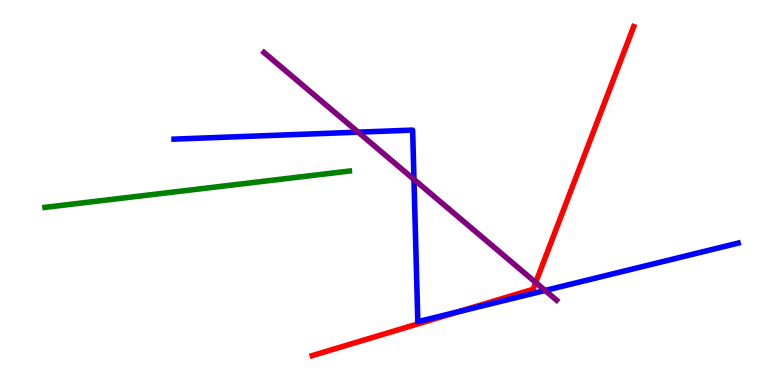[{'lines': ['blue', 'red'], 'intersections': [{'x': 5.91, 'y': 1.9}]}, {'lines': ['green', 'red'], 'intersections': []}, {'lines': ['purple', 'red'], 'intersections': [{'x': 6.91, 'y': 2.66}]}, {'lines': ['blue', 'green'], 'intersections': []}, {'lines': ['blue', 'purple'], 'intersections': [{'x': 4.62, 'y': 6.57}, {'x': 5.34, 'y': 5.34}, {'x': 7.03, 'y': 2.46}]}, {'lines': ['green', 'purple'], 'intersections': []}]